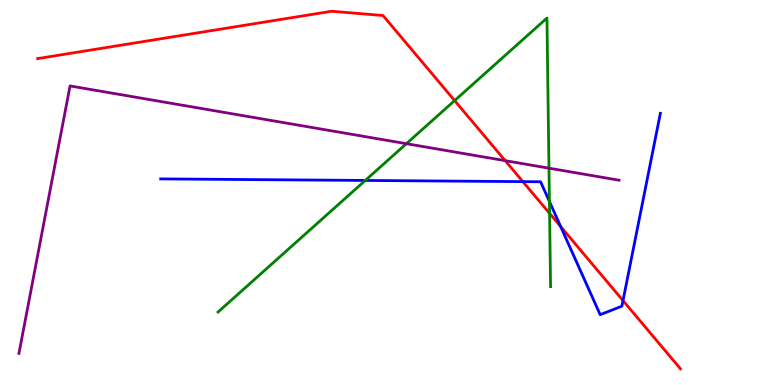[{'lines': ['blue', 'red'], 'intersections': [{'x': 6.75, 'y': 5.28}, {'x': 7.23, 'y': 4.12}, {'x': 8.04, 'y': 2.19}]}, {'lines': ['green', 'red'], 'intersections': [{'x': 5.87, 'y': 7.39}, {'x': 7.09, 'y': 4.46}]}, {'lines': ['purple', 'red'], 'intersections': [{'x': 6.52, 'y': 5.83}]}, {'lines': ['blue', 'green'], 'intersections': [{'x': 4.71, 'y': 5.31}, {'x': 7.09, 'y': 4.77}]}, {'lines': ['blue', 'purple'], 'intersections': []}, {'lines': ['green', 'purple'], 'intersections': [{'x': 5.24, 'y': 6.27}, {'x': 7.08, 'y': 5.63}]}]